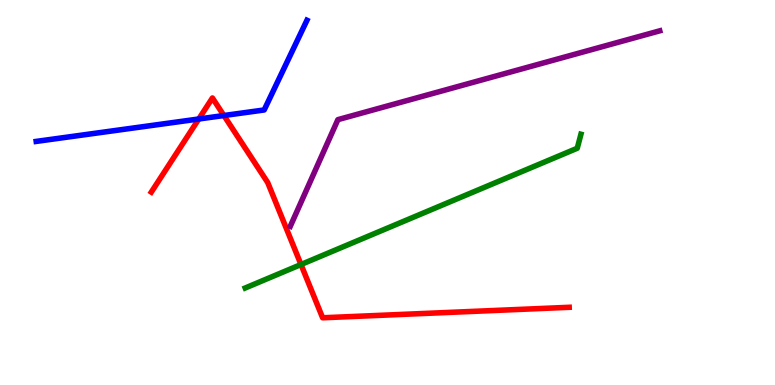[{'lines': ['blue', 'red'], 'intersections': [{'x': 2.56, 'y': 6.91}, {'x': 2.89, 'y': 7.0}]}, {'lines': ['green', 'red'], 'intersections': [{'x': 3.88, 'y': 3.13}]}, {'lines': ['purple', 'red'], 'intersections': []}, {'lines': ['blue', 'green'], 'intersections': []}, {'lines': ['blue', 'purple'], 'intersections': []}, {'lines': ['green', 'purple'], 'intersections': []}]